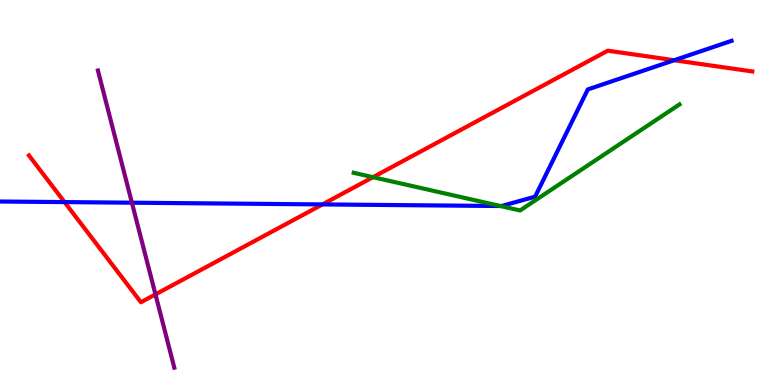[{'lines': ['blue', 'red'], 'intersections': [{'x': 0.833, 'y': 4.75}, {'x': 4.16, 'y': 4.69}, {'x': 8.7, 'y': 8.44}]}, {'lines': ['green', 'red'], 'intersections': [{'x': 4.81, 'y': 5.4}]}, {'lines': ['purple', 'red'], 'intersections': [{'x': 2.01, 'y': 2.35}]}, {'lines': ['blue', 'green'], 'intersections': [{'x': 6.46, 'y': 4.65}]}, {'lines': ['blue', 'purple'], 'intersections': [{'x': 1.7, 'y': 4.74}]}, {'lines': ['green', 'purple'], 'intersections': []}]